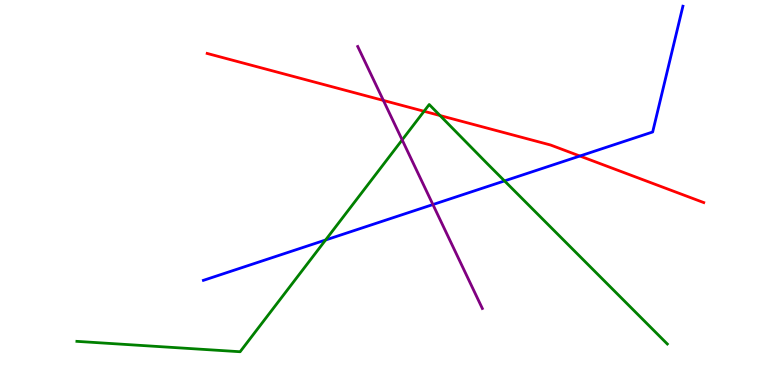[{'lines': ['blue', 'red'], 'intersections': [{'x': 7.48, 'y': 5.95}]}, {'lines': ['green', 'red'], 'intersections': [{'x': 5.47, 'y': 7.11}, {'x': 5.68, 'y': 7.0}]}, {'lines': ['purple', 'red'], 'intersections': [{'x': 4.95, 'y': 7.39}]}, {'lines': ['blue', 'green'], 'intersections': [{'x': 4.2, 'y': 3.77}, {'x': 6.51, 'y': 5.3}]}, {'lines': ['blue', 'purple'], 'intersections': [{'x': 5.59, 'y': 4.69}]}, {'lines': ['green', 'purple'], 'intersections': [{'x': 5.19, 'y': 6.37}]}]